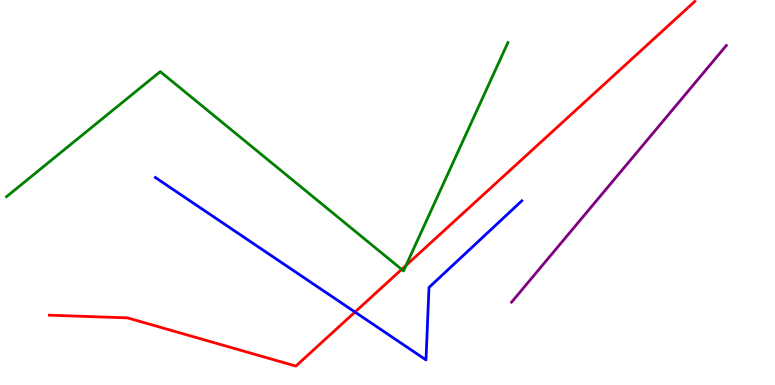[{'lines': ['blue', 'red'], 'intersections': [{'x': 4.58, 'y': 1.89}]}, {'lines': ['green', 'red'], 'intersections': [{'x': 5.18, 'y': 3.0}, {'x': 5.24, 'y': 3.11}]}, {'lines': ['purple', 'red'], 'intersections': []}, {'lines': ['blue', 'green'], 'intersections': []}, {'lines': ['blue', 'purple'], 'intersections': []}, {'lines': ['green', 'purple'], 'intersections': []}]